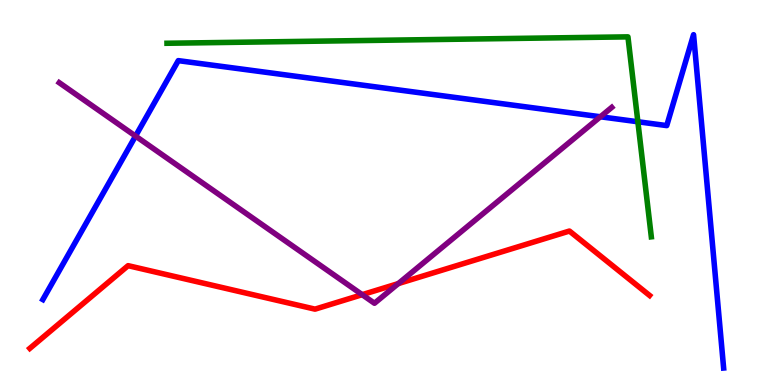[{'lines': ['blue', 'red'], 'intersections': []}, {'lines': ['green', 'red'], 'intersections': []}, {'lines': ['purple', 'red'], 'intersections': [{'x': 4.67, 'y': 2.35}, {'x': 5.14, 'y': 2.63}]}, {'lines': ['blue', 'green'], 'intersections': [{'x': 8.23, 'y': 6.84}]}, {'lines': ['blue', 'purple'], 'intersections': [{'x': 1.75, 'y': 6.47}, {'x': 7.75, 'y': 6.97}]}, {'lines': ['green', 'purple'], 'intersections': []}]